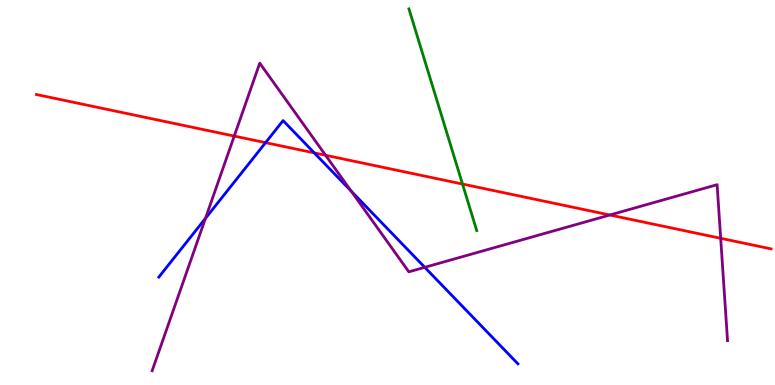[{'lines': ['blue', 'red'], 'intersections': [{'x': 3.43, 'y': 6.29}, {'x': 4.06, 'y': 6.03}]}, {'lines': ['green', 'red'], 'intersections': [{'x': 5.97, 'y': 5.22}]}, {'lines': ['purple', 'red'], 'intersections': [{'x': 3.02, 'y': 6.47}, {'x': 4.2, 'y': 5.97}, {'x': 7.87, 'y': 4.42}, {'x': 9.3, 'y': 3.81}]}, {'lines': ['blue', 'green'], 'intersections': []}, {'lines': ['blue', 'purple'], 'intersections': [{'x': 2.65, 'y': 4.33}, {'x': 4.53, 'y': 5.04}, {'x': 5.48, 'y': 3.06}]}, {'lines': ['green', 'purple'], 'intersections': []}]